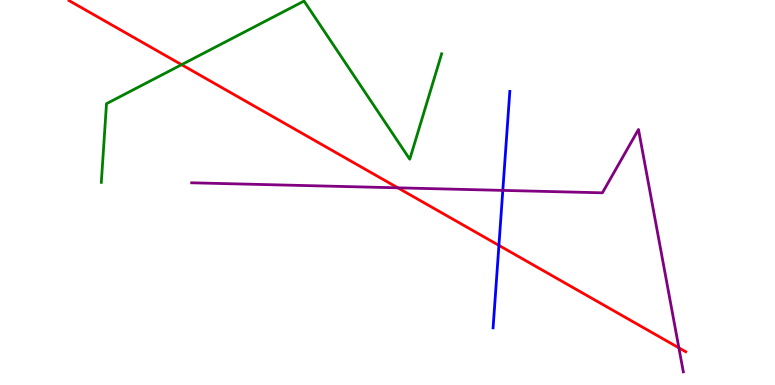[{'lines': ['blue', 'red'], 'intersections': [{'x': 6.44, 'y': 3.63}]}, {'lines': ['green', 'red'], 'intersections': [{'x': 2.34, 'y': 8.32}]}, {'lines': ['purple', 'red'], 'intersections': [{'x': 5.13, 'y': 5.12}, {'x': 8.76, 'y': 0.965}]}, {'lines': ['blue', 'green'], 'intersections': []}, {'lines': ['blue', 'purple'], 'intersections': [{'x': 6.49, 'y': 5.05}]}, {'lines': ['green', 'purple'], 'intersections': []}]